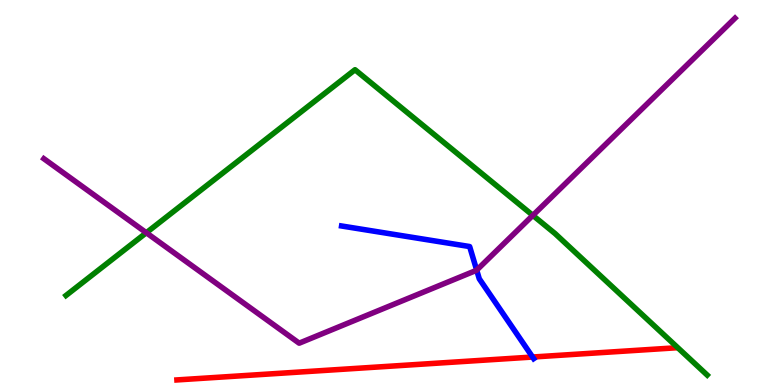[{'lines': ['blue', 'red'], 'intersections': [{'x': 6.87, 'y': 0.726}]}, {'lines': ['green', 'red'], 'intersections': []}, {'lines': ['purple', 'red'], 'intersections': []}, {'lines': ['blue', 'green'], 'intersections': []}, {'lines': ['blue', 'purple'], 'intersections': [{'x': 6.15, 'y': 2.98}]}, {'lines': ['green', 'purple'], 'intersections': [{'x': 1.89, 'y': 3.95}, {'x': 6.88, 'y': 4.41}]}]